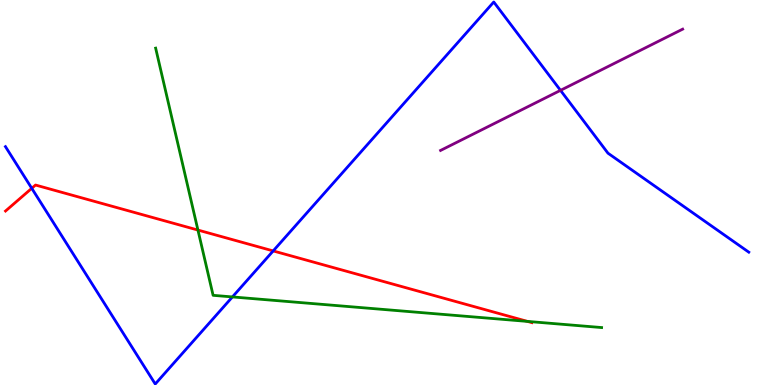[{'lines': ['blue', 'red'], 'intersections': [{'x': 0.41, 'y': 5.11}, {'x': 3.53, 'y': 3.48}]}, {'lines': ['green', 'red'], 'intersections': [{'x': 2.55, 'y': 4.02}, {'x': 6.81, 'y': 1.65}]}, {'lines': ['purple', 'red'], 'intersections': []}, {'lines': ['blue', 'green'], 'intersections': [{'x': 3.0, 'y': 2.29}]}, {'lines': ['blue', 'purple'], 'intersections': [{'x': 7.23, 'y': 7.65}]}, {'lines': ['green', 'purple'], 'intersections': []}]